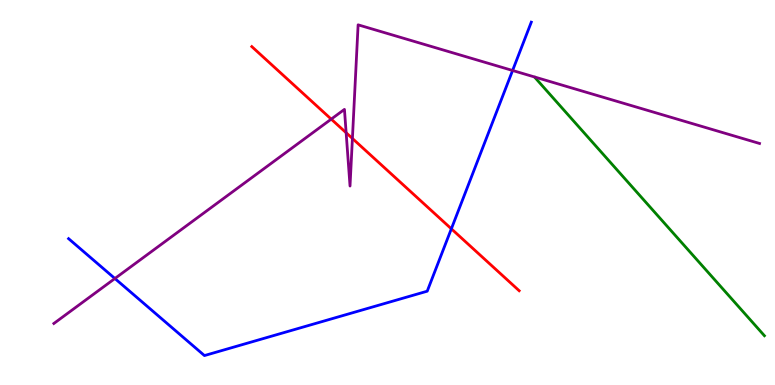[{'lines': ['blue', 'red'], 'intersections': [{'x': 5.82, 'y': 4.06}]}, {'lines': ['green', 'red'], 'intersections': []}, {'lines': ['purple', 'red'], 'intersections': [{'x': 4.27, 'y': 6.91}, {'x': 4.47, 'y': 6.55}, {'x': 4.55, 'y': 6.4}]}, {'lines': ['blue', 'green'], 'intersections': []}, {'lines': ['blue', 'purple'], 'intersections': [{'x': 1.48, 'y': 2.77}, {'x': 6.61, 'y': 8.17}]}, {'lines': ['green', 'purple'], 'intersections': []}]